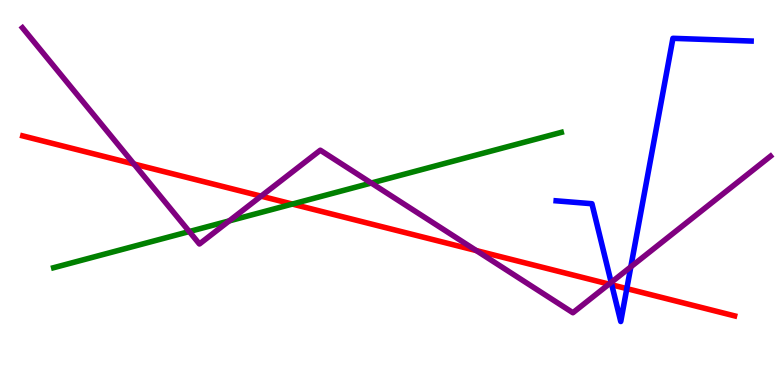[{'lines': ['blue', 'red'], 'intersections': [{'x': 7.89, 'y': 2.6}, {'x': 8.09, 'y': 2.5}]}, {'lines': ['green', 'red'], 'intersections': [{'x': 3.77, 'y': 4.7}]}, {'lines': ['purple', 'red'], 'intersections': [{'x': 1.73, 'y': 5.74}, {'x': 3.37, 'y': 4.91}, {'x': 6.15, 'y': 3.49}, {'x': 7.86, 'y': 2.62}]}, {'lines': ['blue', 'green'], 'intersections': []}, {'lines': ['blue', 'purple'], 'intersections': [{'x': 7.89, 'y': 2.66}, {'x': 8.14, 'y': 3.07}]}, {'lines': ['green', 'purple'], 'intersections': [{'x': 2.44, 'y': 3.99}, {'x': 2.96, 'y': 4.26}, {'x': 4.79, 'y': 5.25}]}]